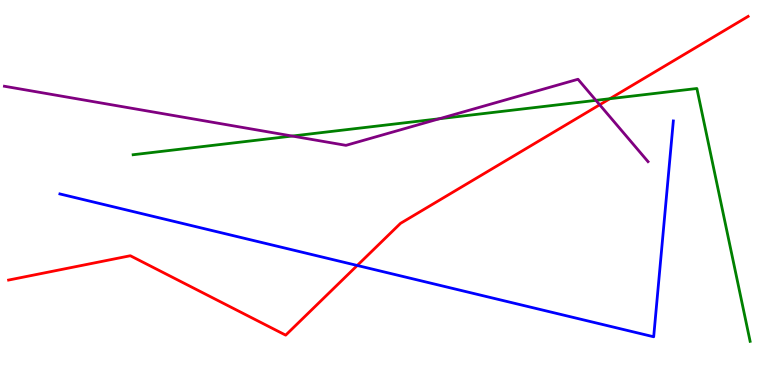[{'lines': ['blue', 'red'], 'intersections': [{'x': 4.61, 'y': 3.1}]}, {'lines': ['green', 'red'], 'intersections': [{'x': 7.87, 'y': 7.44}]}, {'lines': ['purple', 'red'], 'intersections': [{'x': 7.74, 'y': 7.28}]}, {'lines': ['blue', 'green'], 'intersections': []}, {'lines': ['blue', 'purple'], 'intersections': []}, {'lines': ['green', 'purple'], 'intersections': [{'x': 3.77, 'y': 6.47}, {'x': 5.67, 'y': 6.92}, {'x': 7.69, 'y': 7.39}]}]